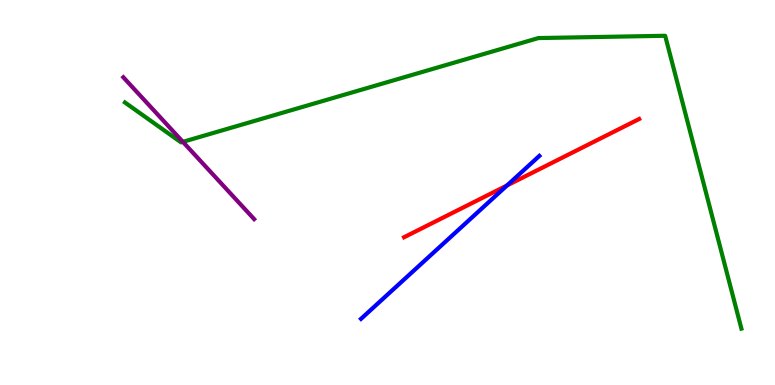[{'lines': ['blue', 'red'], 'intersections': [{'x': 6.54, 'y': 5.18}]}, {'lines': ['green', 'red'], 'intersections': []}, {'lines': ['purple', 'red'], 'intersections': []}, {'lines': ['blue', 'green'], 'intersections': []}, {'lines': ['blue', 'purple'], 'intersections': []}, {'lines': ['green', 'purple'], 'intersections': [{'x': 2.36, 'y': 6.32}]}]